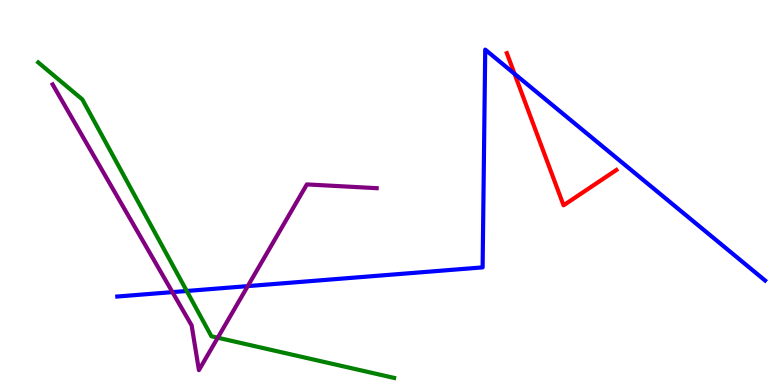[{'lines': ['blue', 'red'], 'intersections': [{'x': 6.64, 'y': 8.08}]}, {'lines': ['green', 'red'], 'intersections': []}, {'lines': ['purple', 'red'], 'intersections': []}, {'lines': ['blue', 'green'], 'intersections': [{'x': 2.41, 'y': 2.44}]}, {'lines': ['blue', 'purple'], 'intersections': [{'x': 2.23, 'y': 2.41}, {'x': 3.2, 'y': 2.57}]}, {'lines': ['green', 'purple'], 'intersections': [{'x': 2.81, 'y': 1.23}]}]